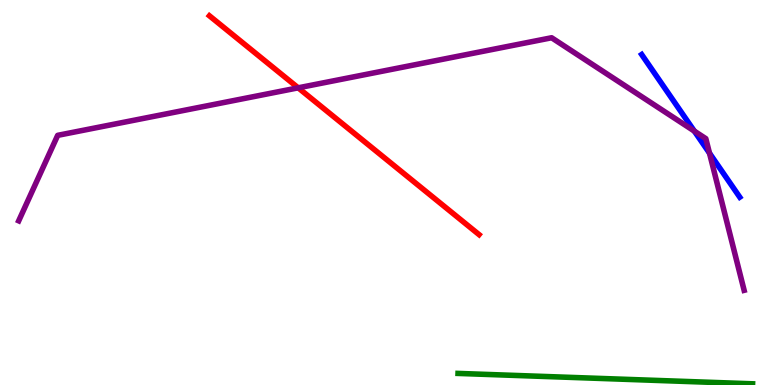[{'lines': ['blue', 'red'], 'intersections': []}, {'lines': ['green', 'red'], 'intersections': []}, {'lines': ['purple', 'red'], 'intersections': [{'x': 3.85, 'y': 7.72}]}, {'lines': ['blue', 'green'], 'intersections': []}, {'lines': ['blue', 'purple'], 'intersections': [{'x': 8.96, 'y': 6.59}, {'x': 9.15, 'y': 6.02}]}, {'lines': ['green', 'purple'], 'intersections': []}]